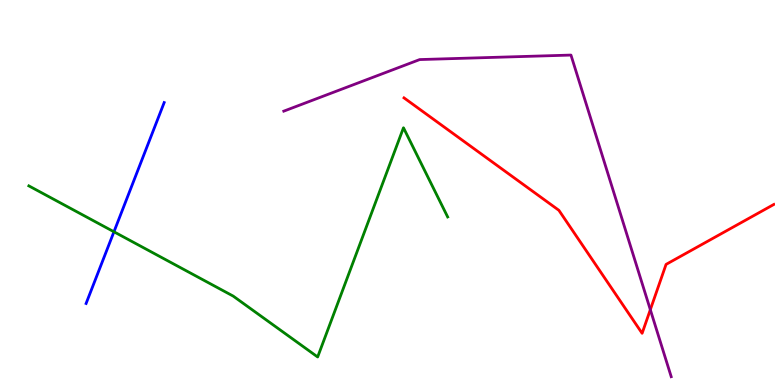[{'lines': ['blue', 'red'], 'intersections': []}, {'lines': ['green', 'red'], 'intersections': []}, {'lines': ['purple', 'red'], 'intersections': [{'x': 8.39, 'y': 1.96}]}, {'lines': ['blue', 'green'], 'intersections': [{'x': 1.47, 'y': 3.98}]}, {'lines': ['blue', 'purple'], 'intersections': []}, {'lines': ['green', 'purple'], 'intersections': []}]